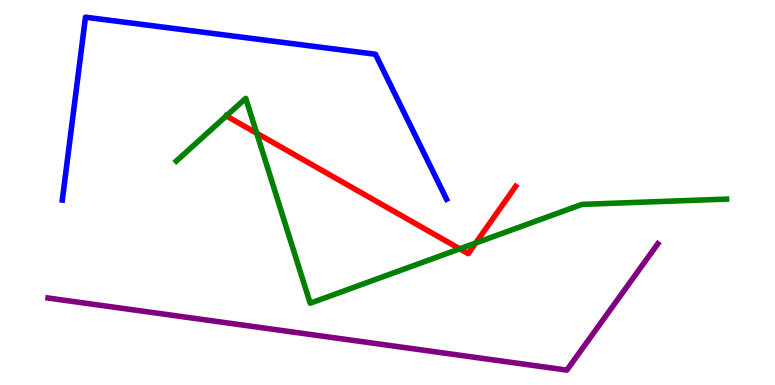[{'lines': ['blue', 'red'], 'intersections': []}, {'lines': ['green', 'red'], 'intersections': [{'x': 2.92, 'y': 6.99}, {'x': 3.31, 'y': 6.54}, {'x': 5.93, 'y': 3.54}, {'x': 6.14, 'y': 3.69}]}, {'lines': ['purple', 'red'], 'intersections': []}, {'lines': ['blue', 'green'], 'intersections': []}, {'lines': ['blue', 'purple'], 'intersections': []}, {'lines': ['green', 'purple'], 'intersections': []}]